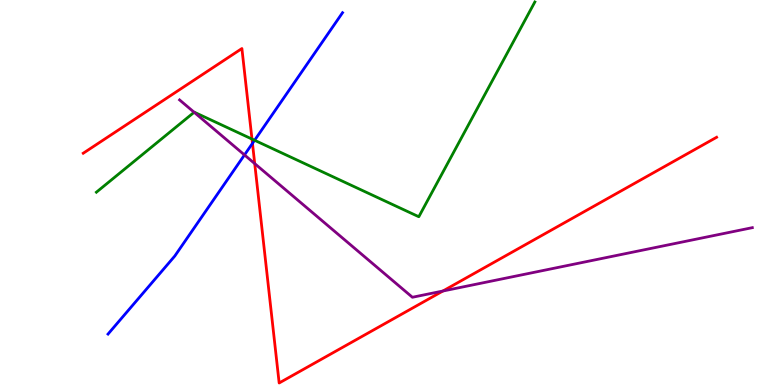[{'lines': ['blue', 'red'], 'intersections': [{'x': 3.26, 'y': 6.28}]}, {'lines': ['green', 'red'], 'intersections': [{'x': 3.25, 'y': 6.39}]}, {'lines': ['purple', 'red'], 'intersections': [{'x': 3.29, 'y': 5.75}, {'x': 5.71, 'y': 2.44}]}, {'lines': ['blue', 'green'], 'intersections': [{'x': 3.29, 'y': 6.36}]}, {'lines': ['blue', 'purple'], 'intersections': [{'x': 3.15, 'y': 5.98}]}, {'lines': ['green', 'purple'], 'intersections': [{'x': 2.51, 'y': 7.08}]}]